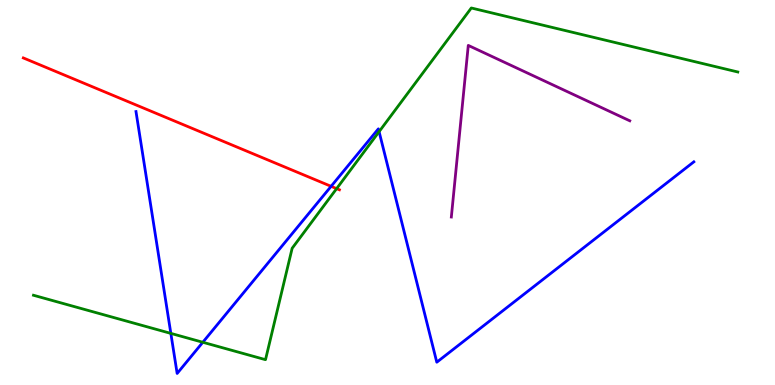[{'lines': ['blue', 'red'], 'intersections': [{'x': 4.27, 'y': 5.16}]}, {'lines': ['green', 'red'], 'intersections': [{'x': 4.34, 'y': 5.1}]}, {'lines': ['purple', 'red'], 'intersections': []}, {'lines': ['blue', 'green'], 'intersections': [{'x': 2.2, 'y': 1.34}, {'x': 2.62, 'y': 1.11}, {'x': 4.89, 'y': 6.58}]}, {'lines': ['blue', 'purple'], 'intersections': []}, {'lines': ['green', 'purple'], 'intersections': []}]